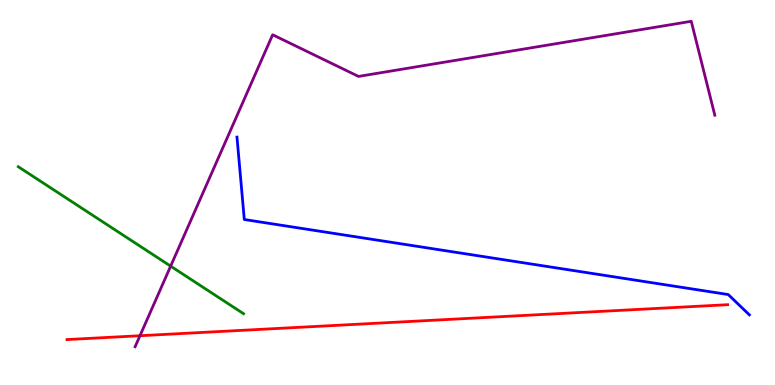[{'lines': ['blue', 'red'], 'intersections': []}, {'lines': ['green', 'red'], 'intersections': []}, {'lines': ['purple', 'red'], 'intersections': [{'x': 1.81, 'y': 1.28}]}, {'lines': ['blue', 'green'], 'intersections': []}, {'lines': ['blue', 'purple'], 'intersections': []}, {'lines': ['green', 'purple'], 'intersections': [{'x': 2.2, 'y': 3.09}]}]